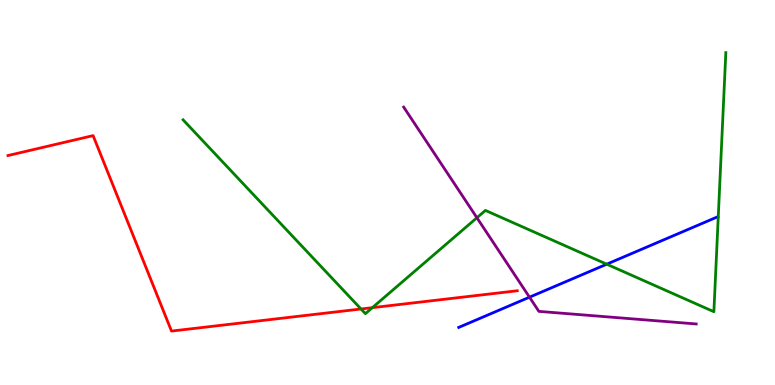[{'lines': ['blue', 'red'], 'intersections': []}, {'lines': ['green', 'red'], 'intersections': [{'x': 4.66, 'y': 1.97}, {'x': 4.8, 'y': 2.01}]}, {'lines': ['purple', 'red'], 'intersections': []}, {'lines': ['blue', 'green'], 'intersections': [{'x': 7.83, 'y': 3.14}]}, {'lines': ['blue', 'purple'], 'intersections': [{'x': 6.83, 'y': 2.28}]}, {'lines': ['green', 'purple'], 'intersections': [{'x': 6.15, 'y': 4.34}]}]